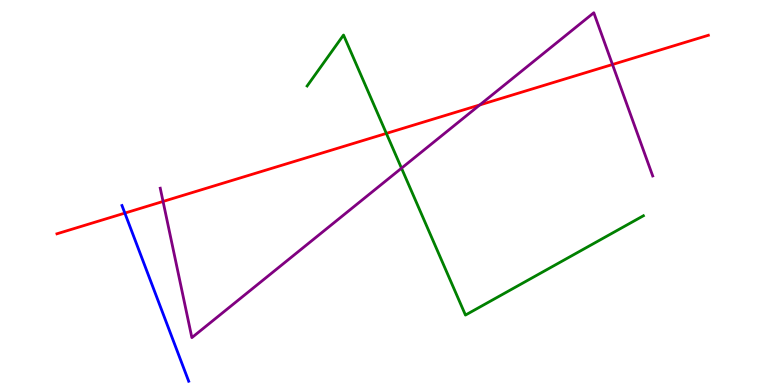[{'lines': ['blue', 'red'], 'intersections': [{'x': 1.61, 'y': 4.46}]}, {'lines': ['green', 'red'], 'intersections': [{'x': 4.99, 'y': 6.53}]}, {'lines': ['purple', 'red'], 'intersections': [{'x': 2.1, 'y': 4.77}, {'x': 6.19, 'y': 7.27}, {'x': 7.9, 'y': 8.32}]}, {'lines': ['blue', 'green'], 'intersections': []}, {'lines': ['blue', 'purple'], 'intersections': []}, {'lines': ['green', 'purple'], 'intersections': [{'x': 5.18, 'y': 5.63}]}]